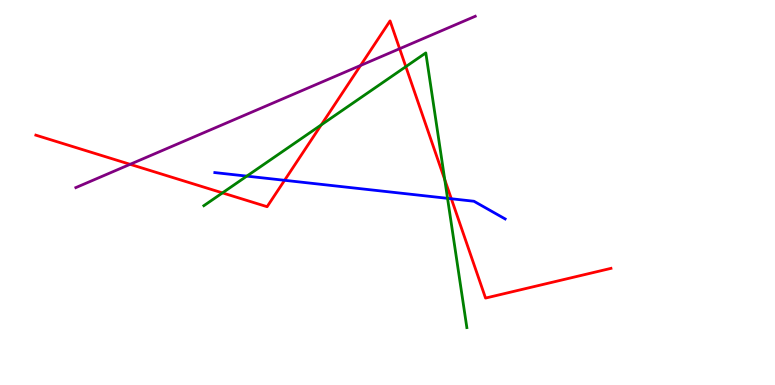[{'lines': ['blue', 'red'], 'intersections': [{'x': 3.67, 'y': 5.32}, {'x': 5.82, 'y': 4.84}]}, {'lines': ['green', 'red'], 'intersections': [{'x': 2.87, 'y': 4.99}, {'x': 4.15, 'y': 6.76}, {'x': 5.24, 'y': 8.27}, {'x': 5.74, 'y': 5.33}]}, {'lines': ['purple', 'red'], 'intersections': [{'x': 1.68, 'y': 5.73}, {'x': 4.65, 'y': 8.3}, {'x': 5.16, 'y': 8.73}]}, {'lines': ['blue', 'green'], 'intersections': [{'x': 3.18, 'y': 5.43}, {'x': 5.77, 'y': 4.85}]}, {'lines': ['blue', 'purple'], 'intersections': []}, {'lines': ['green', 'purple'], 'intersections': []}]